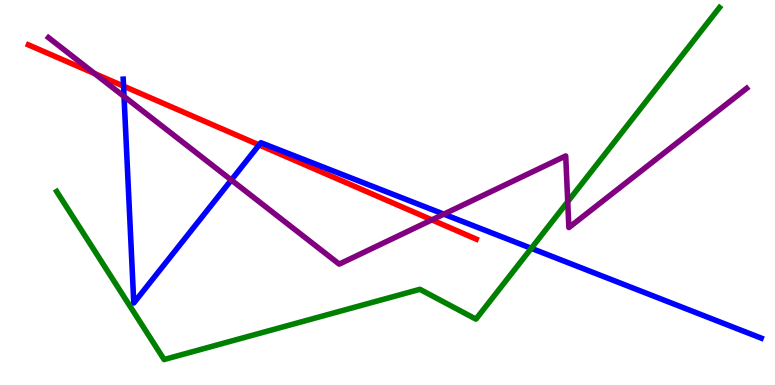[{'lines': ['blue', 'red'], 'intersections': [{'x': 1.59, 'y': 7.76}, {'x': 3.34, 'y': 6.24}]}, {'lines': ['green', 'red'], 'intersections': []}, {'lines': ['purple', 'red'], 'intersections': [{'x': 1.22, 'y': 8.09}, {'x': 5.57, 'y': 4.29}]}, {'lines': ['blue', 'green'], 'intersections': [{'x': 6.86, 'y': 3.55}]}, {'lines': ['blue', 'purple'], 'intersections': [{'x': 1.6, 'y': 7.49}, {'x': 2.98, 'y': 5.32}, {'x': 5.73, 'y': 4.44}]}, {'lines': ['green', 'purple'], 'intersections': [{'x': 7.33, 'y': 4.76}]}]